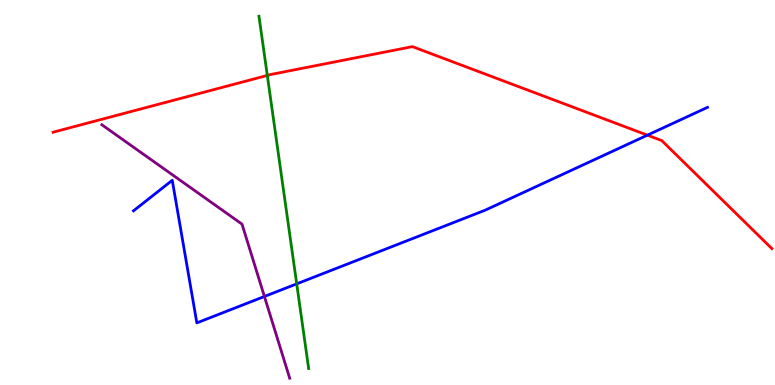[{'lines': ['blue', 'red'], 'intersections': [{'x': 8.35, 'y': 6.49}]}, {'lines': ['green', 'red'], 'intersections': [{'x': 3.45, 'y': 8.04}]}, {'lines': ['purple', 'red'], 'intersections': []}, {'lines': ['blue', 'green'], 'intersections': [{'x': 3.83, 'y': 2.63}]}, {'lines': ['blue', 'purple'], 'intersections': [{'x': 3.41, 'y': 2.3}]}, {'lines': ['green', 'purple'], 'intersections': []}]